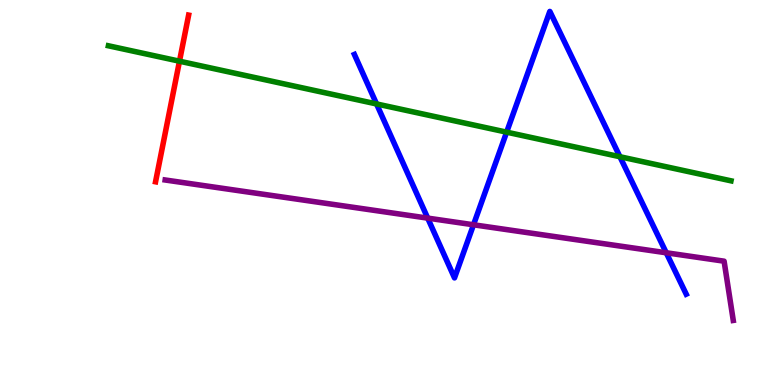[{'lines': ['blue', 'red'], 'intersections': []}, {'lines': ['green', 'red'], 'intersections': [{'x': 2.32, 'y': 8.41}]}, {'lines': ['purple', 'red'], 'intersections': []}, {'lines': ['blue', 'green'], 'intersections': [{'x': 4.86, 'y': 7.3}, {'x': 6.54, 'y': 6.57}, {'x': 8.0, 'y': 5.93}]}, {'lines': ['blue', 'purple'], 'intersections': [{'x': 5.52, 'y': 4.33}, {'x': 6.11, 'y': 4.16}, {'x': 8.6, 'y': 3.43}]}, {'lines': ['green', 'purple'], 'intersections': []}]